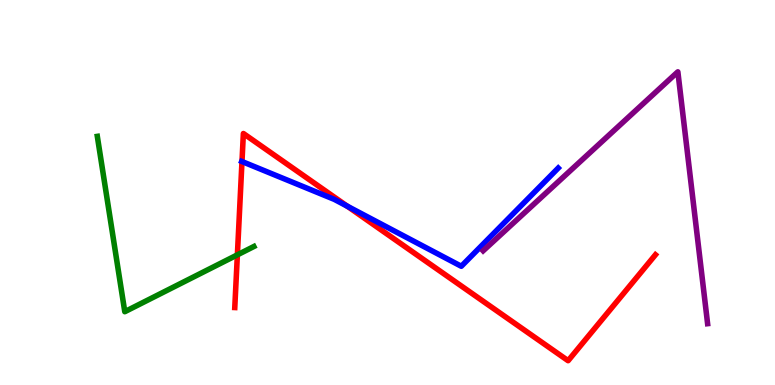[{'lines': ['blue', 'red'], 'intersections': [{'x': 3.12, 'y': 5.8}, {'x': 4.48, 'y': 4.64}]}, {'lines': ['green', 'red'], 'intersections': [{'x': 3.06, 'y': 3.38}]}, {'lines': ['purple', 'red'], 'intersections': []}, {'lines': ['blue', 'green'], 'intersections': []}, {'lines': ['blue', 'purple'], 'intersections': []}, {'lines': ['green', 'purple'], 'intersections': []}]